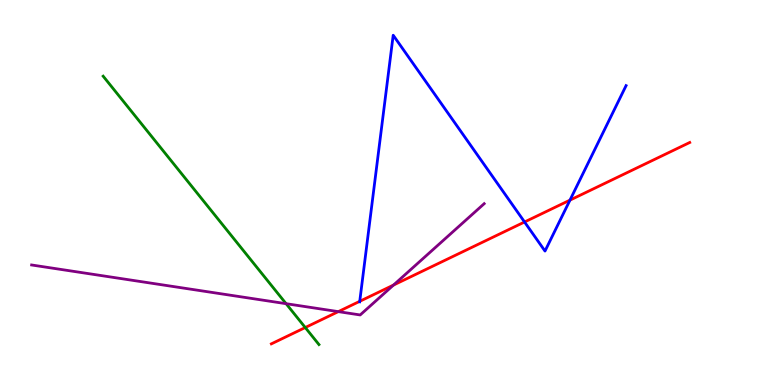[{'lines': ['blue', 'red'], 'intersections': [{'x': 4.64, 'y': 2.17}, {'x': 6.77, 'y': 4.23}, {'x': 7.35, 'y': 4.8}]}, {'lines': ['green', 'red'], 'intersections': [{'x': 3.94, 'y': 1.49}]}, {'lines': ['purple', 'red'], 'intersections': [{'x': 4.37, 'y': 1.91}, {'x': 5.08, 'y': 2.6}]}, {'lines': ['blue', 'green'], 'intersections': []}, {'lines': ['blue', 'purple'], 'intersections': []}, {'lines': ['green', 'purple'], 'intersections': [{'x': 3.69, 'y': 2.11}]}]